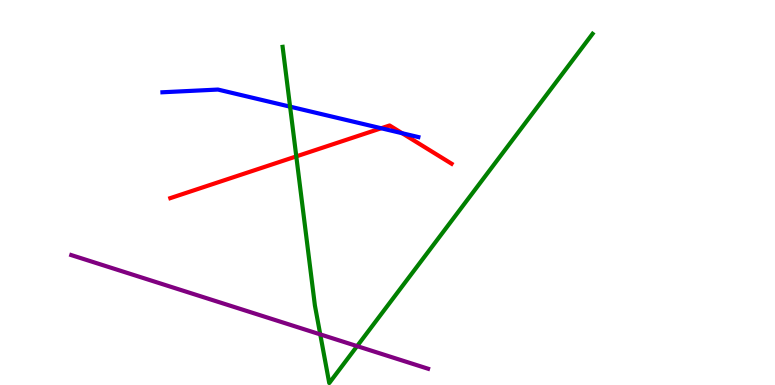[{'lines': ['blue', 'red'], 'intersections': [{'x': 4.92, 'y': 6.67}, {'x': 5.19, 'y': 6.54}]}, {'lines': ['green', 'red'], 'intersections': [{'x': 3.82, 'y': 5.94}]}, {'lines': ['purple', 'red'], 'intersections': []}, {'lines': ['blue', 'green'], 'intersections': [{'x': 3.74, 'y': 7.23}]}, {'lines': ['blue', 'purple'], 'intersections': []}, {'lines': ['green', 'purple'], 'intersections': [{'x': 4.13, 'y': 1.31}, {'x': 4.61, 'y': 1.01}]}]